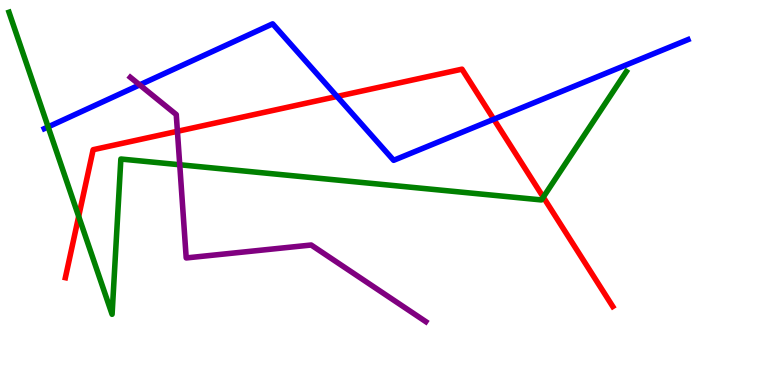[{'lines': ['blue', 'red'], 'intersections': [{'x': 4.35, 'y': 7.49}, {'x': 6.37, 'y': 6.9}]}, {'lines': ['green', 'red'], 'intersections': [{'x': 1.02, 'y': 4.38}, {'x': 7.01, 'y': 4.88}]}, {'lines': ['purple', 'red'], 'intersections': [{'x': 2.29, 'y': 6.59}]}, {'lines': ['blue', 'green'], 'intersections': [{'x': 0.621, 'y': 6.7}]}, {'lines': ['blue', 'purple'], 'intersections': [{'x': 1.8, 'y': 7.8}]}, {'lines': ['green', 'purple'], 'intersections': [{'x': 2.32, 'y': 5.72}]}]